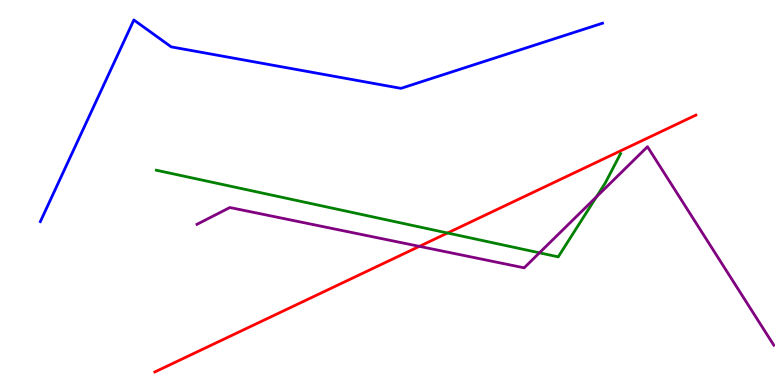[{'lines': ['blue', 'red'], 'intersections': []}, {'lines': ['green', 'red'], 'intersections': [{'x': 5.77, 'y': 3.95}]}, {'lines': ['purple', 'red'], 'intersections': [{'x': 5.41, 'y': 3.6}]}, {'lines': ['blue', 'green'], 'intersections': []}, {'lines': ['blue', 'purple'], 'intersections': []}, {'lines': ['green', 'purple'], 'intersections': [{'x': 6.96, 'y': 3.43}, {'x': 7.7, 'y': 4.89}]}]